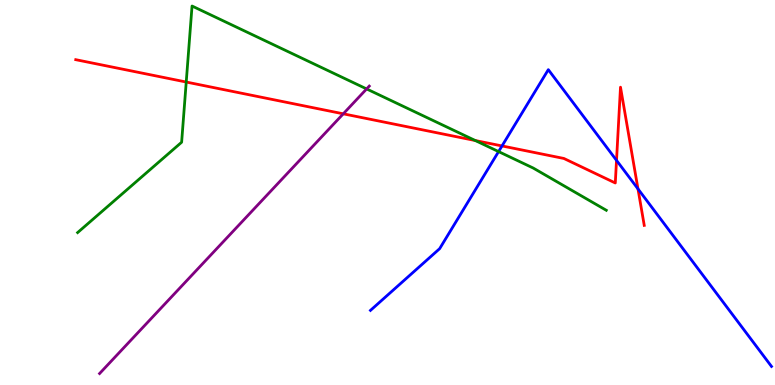[{'lines': ['blue', 'red'], 'intersections': [{'x': 6.48, 'y': 6.21}, {'x': 7.96, 'y': 5.83}, {'x': 8.23, 'y': 5.09}]}, {'lines': ['green', 'red'], 'intersections': [{'x': 2.4, 'y': 7.87}, {'x': 6.13, 'y': 6.35}]}, {'lines': ['purple', 'red'], 'intersections': [{'x': 4.43, 'y': 7.04}]}, {'lines': ['blue', 'green'], 'intersections': [{'x': 6.43, 'y': 6.06}]}, {'lines': ['blue', 'purple'], 'intersections': []}, {'lines': ['green', 'purple'], 'intersections': [{'x': 4.73, 'y': 7.69}]}]